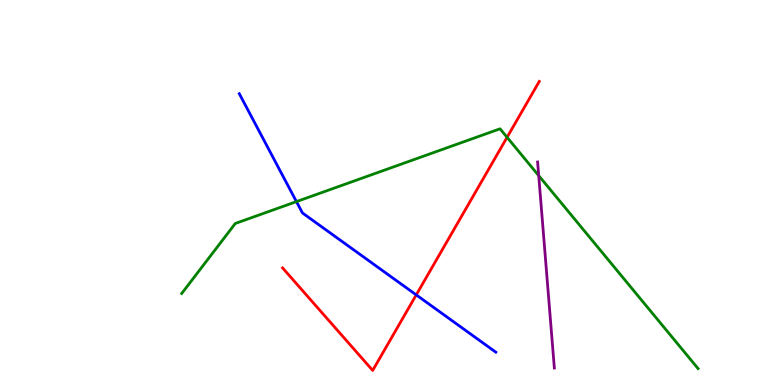[{'lines': ['blue', 'red'], 'intersections': [{'x': 5.37, 'y': 2.34}]}, {'lines': ['green', 'red'], 'intersections': [{'x': 6.54, 'y': 6.43}]}, {'lines': ['purple', 'red'], 'intersections': []}, {'lines': ['blue', 'green'], 'intersections': [{'x': 3.83, 'y': 4.76}]}, {'lines': ['blue', 'purple'], 'intersections': []}, {'lines': ['green', 'purple'], 'intersections': [{'x': 6.95, 'y': 5.44}]}]